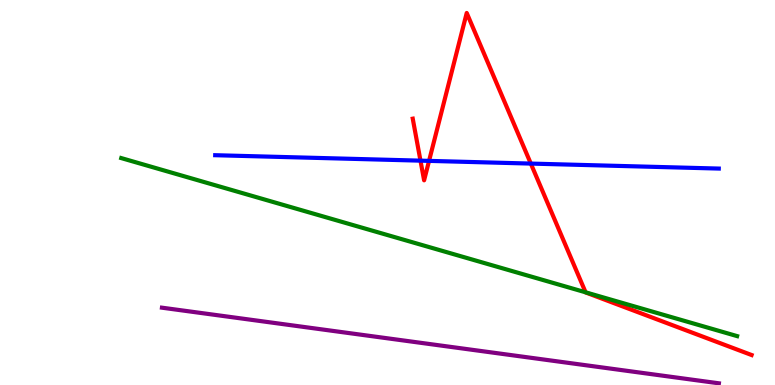[{'lines': ['blue', 'red'], 'intersections': [{'x': 5.43, 'y': 5.83}, {'x': 5.54, 'y': 5.82}, {'x': 6.85, 'y': 5.75}]}, {'lines': ['green', 'red'], 'intersections': [{'x': 7.56, 'y': 2.41}]}, {'lines': ['purple', 'red'], 'intersections': []}, {'lines': ['blue', 'green'], 'intersections': []}, {'lines': ['blue', 'purple'], 'intersections': []}, {'lines': ['green', 'purple'], 'intersections': []}]